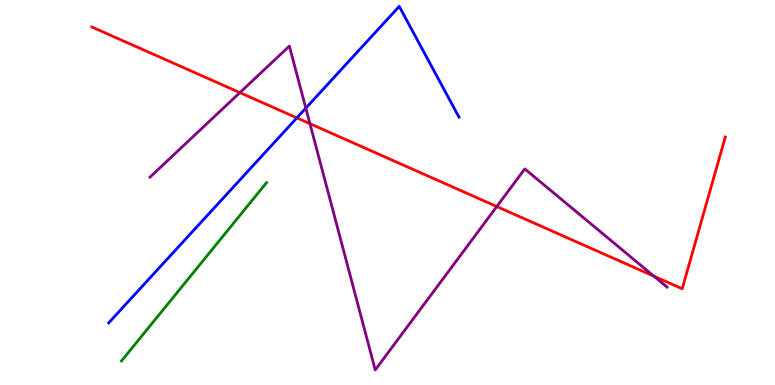[{'lines': ['blue', 'red'], 'intersections': [{'x': 3.83, 'y': 6.94}]}, {'lines': ['green', 'red'], 'intersections': []}, {'lines': ['purple', 'red'], 'intersections': [{'x': 3.1, 'y': 7.59}, {'x': 4.0, 'y': 6.79}, {'x': 6.41, 'y': 4.64}, {'x': 8.44, 'y': 2.83}]}, {'lines': ['blue', 'green'], 'intersections': []}, {'lines': ['blue', 'purple'], 'intersections': [{'x': 3.95, 'y': 7.19}]}, {'lines': ['green', 'purple'], 'intersections': []}]